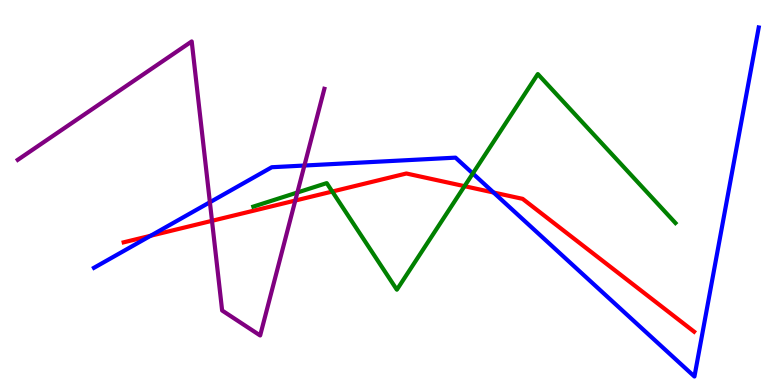[{'lines': ['blue', 'red'], 'intersections': [{'x': 1.94, 'y': 3.88}, {'x': 6.37, 'y': 5.0}]}, {'lines': ['green', 'red'], 'intersections': [{'x': 4.29, 'y': 5.02}, {'x': 5.99, 'y': 5.16}]}, {'lines': ['purple', 'red'], 'intersections': [{'x': 2.74, 'y': 4.26}, {'x': 3.81, 'y': 4.79}]}, {'lines': ['blue', 'green'], 'intersections': [{'x': 6.1, 'y': 5.49}]}, {'lines': ['blue', 'purple'], 'intersections': [{'x': 2.71, 'y': 4.75}, {'x': 3.93, 'y': 5.7}]}, {'lines': ['green', 'purple'], 'intersections': [{'x': 3.84, 'y': 5.0}]}]